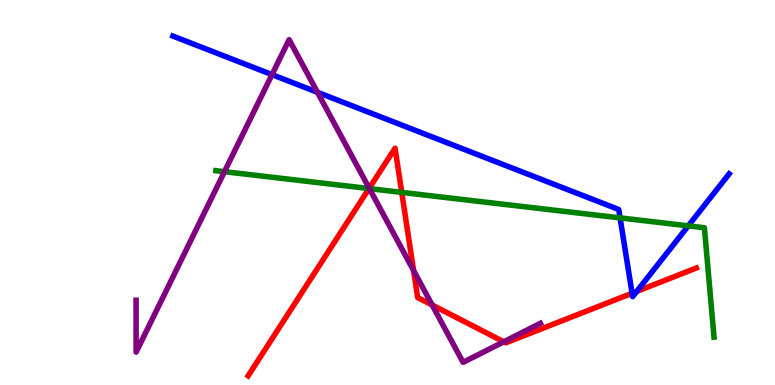[{'lines': ['blue', 'red'], 'intersections': [{'x': 8.16, 'y': 2.38}, {'x': 8.22, 'y': 2.43}]}, {'lines': ['green', 'red'], 'intersections': [{'x': 4.76, 'y': 5.1}, {'x': 5.18, 'y': 5.0}]}, {'lines': ['purple', 'red'], 'intersections': [{'x': 4.76, 'y': 5.11}, {'x': 5.34, 'y': 2.97}, {'x': 5.58, 'y': 2.08}, {'x': 6.5, 'y': 1.12}]}, {'lines': ['blue', 'green'], 'intersections': [{'x': 8.0, 'y': 4.34}, {'x': 8.88, 'y': 4.13}]}, {'lines': ['blue', 'purple'], 'intersections': [{'x': 3.51, 'y': 8.06}, {'x': 4.1, 'y': 7.6}]}, {'lines': ['green', 'purple'], 'intersections': [{'x': 2.9, 'y': 5.54}, {'x': 4.77, 'y': 5.1}]}]